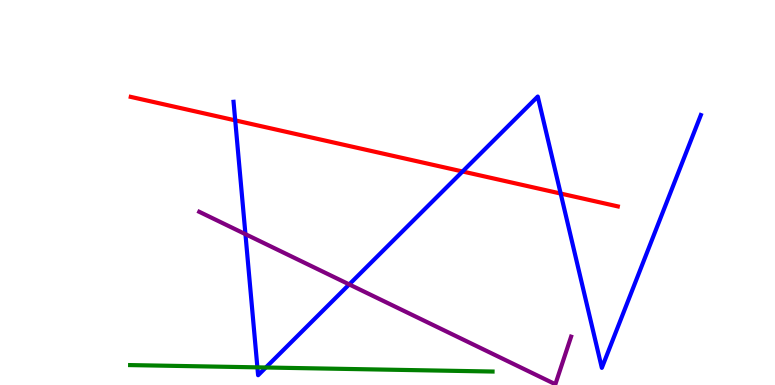[{'lines': ['blue', 'red'], 'intersections': [{'x': 3.04, 'y': 6.87}, {'x': 5.97, 'y': 5.55}, {'x': 7.23, 'y': 4.97}]}, {'lines': ['green', 'red'], 'intersections': []}, {'lines': ['purple', 'red'], 'intersections': []}, {'lines': ['blue', 'green'], 'intersections': [{'x': 3.32, 'y': 0.458}, {'x': 3.43, 'y': 0.455}]}, {'lines': ['blue', 'purple'], 'intersections': [{'x': 3.17, 'y': 3.92}, {'x': 4.51, 'y': 2.61}]}, {'lines': ['green', 'purple'], 'intersections': []}]